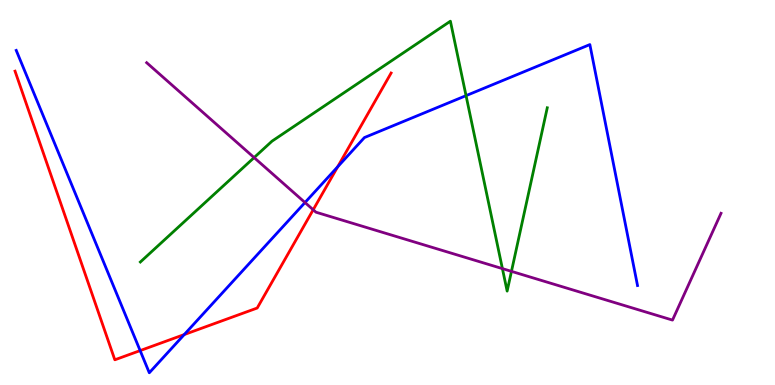[{'lines': ['blue', 'red'], 'intersections': [{'x': 1.81, 'y': 0.894}, {'x': 2.38, 'y': 1.31}, {'x': 4.36, 'y': 5.67}]}, {'lines': ['green', 'red'], 'intersections': []}, {'lines': ['purple', 'red'], 'intersections': [{'x': 4.04, 'y': 4.55}]}, {'lines': ['blue', 'green'], 'intersections': [{'x': 6.01, 'y': 7.52}]}, {'lines': ['blue', 'purple'], 'intersections': [{'x': 3.94, 'y': 4.74}]}, {'lines': ['green', 'purple'], 'intersections': [{'x': 3.28, 'y': 5.91}, {'x': 6.48, 'y': 3.02}, {'x': 6.6, 'y': 2.95}]}]